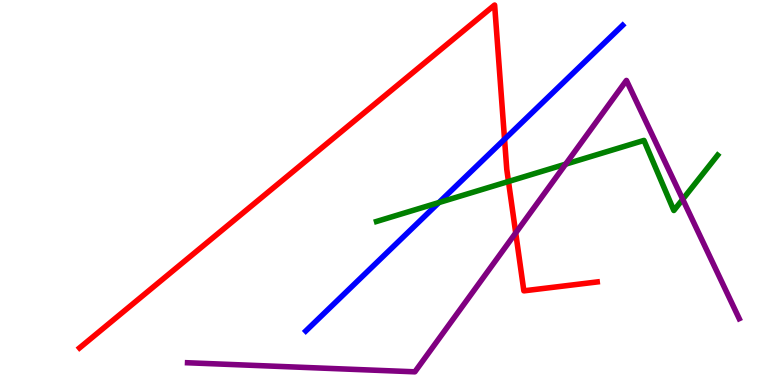[{'lines': ['blue', 'red'], 'intersections': [{'x': 6.51, 'y': 6.38}]}, {'lines': ['green', 'red'], 'intersections': [{'x': 6.56, 'y': 5.29}]}, {'lines': ['purple', 'red'], 'intersections': [{'x': 6.65, 'y': 3.95}]}, {'lines': ['blue', 'green'], 'intersections': [{'x': 5.66, 'y': 4.74}]}, {'lines': ['blue', 'purple'], 'intersections': []}, {'lines': ['green', 'purple'], 'intersections': [{'x': 7.3, 'y': 5.74}, {'x': 8.81, 'y': 4.82}]}]